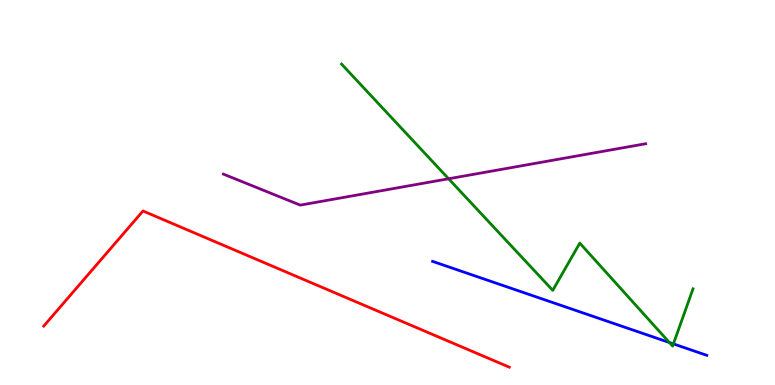[{'lines': ['blue', 'red'], 'intersections': []}, {'lines': ['green', 'red'], 'intersections': []}, {'lines': ['purple', 'red'], 'intersections': []}, {'lines': ['blue', 'green'], 'intersections': [{'x': 8.64, 'y': 1.1}, {'x': 8.69, 'y': 1.07}]}, {'lines': ['blue', 'purple'], 'intersections': []}, {'lines': ['green', 'purple'], 'intersections': [{'x': 5.79, 'y': 5.36}]}]